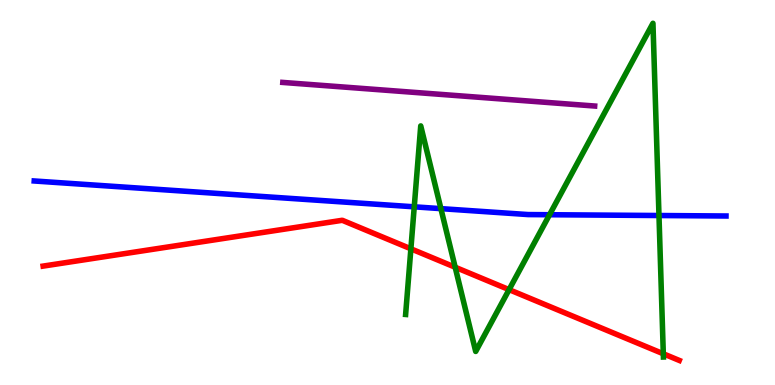[{'lines': ['blue', 'red'], 'intersections': []}, {'lines': ['green', 'red'], 'intersections': [{'x': 5.3, 'y': 3.54}, {'x': 5.87, 'y': 3.06}, {'x': 6.57, 'y': 2.48}, {'x': 8.56, 'y': 0.811}]}, {'lines': ['purple', 'red'], 'intersections': []}, {'lines': ['blue', 'green'], 'intersections': [{'x': 5.35, 'y': 4.63}, {'x': 5.69, 'y': 4.58}, {'x': 7.09, 'y': 4.42}, {'x': 8.5, 'y': 4.4}]}, {'lines': ['blue', 'purple'], 'intersections': []}, {'lines': ['green', 'purple'], 'intersections': []}]